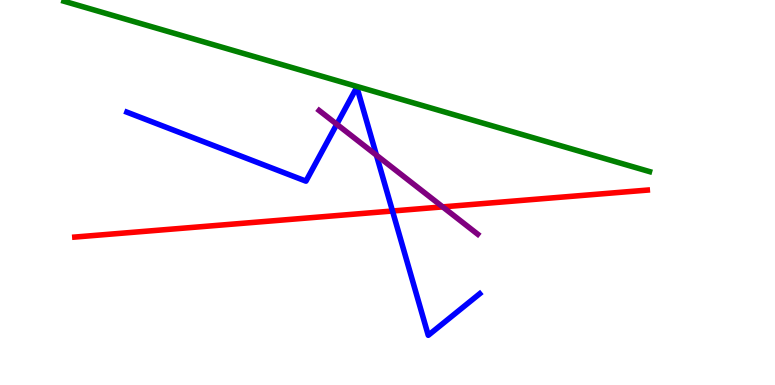[{'lines': ['blue', 'red'], 'intersections': [{'x': 5.06, 'y': 4.52}]}, {'lines': ['green', 'red'], 'intersections': []}, {'lines': ['purple', 'red'], 'intersections': [{'x': 5.71, 'y': 4.63}]}, {'lines': ['blue', 'green'], 'intersections': []}, {'lines': ['blue', 'purple'], 'intersections': [{'x': 4.35, 'y': 6.77}, {'x': 4.86, 'y': 5.97}]}, {'lines': ['green', 'purple'], 'intersections': []}]